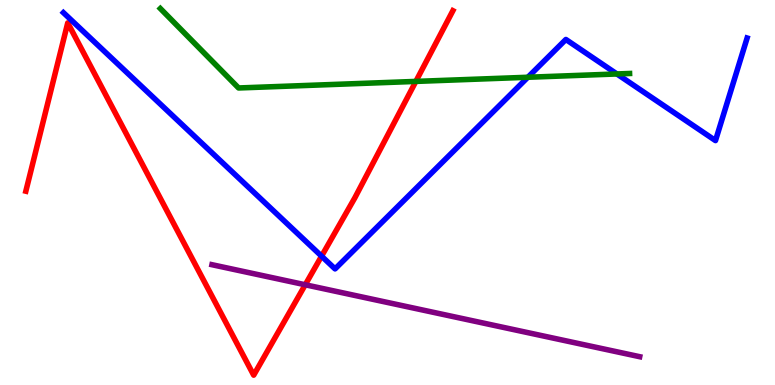[{'lines': ['blue', 'red'], 'intersections': [{'x': 4.15, 'y': 3.35}]}, {'lines': ['green', 'red'], 'intersections': [{'x': 5.37, 'y': 7.89}]}, {'lines': ['purple', 'red'], 'intersections': [{'x': 3.94, 'y': 2.6}]}, {'lines': ['blue', 'green'], 'intersections': [{'x': 6.81, 'y': 7.99}, {'x': 7.96, 'y': 8.08}]}, {'lines': ['blue', 'purple'], 'intersections': []}, {'lines': ['green', 'purple'], 'intersections': []}]